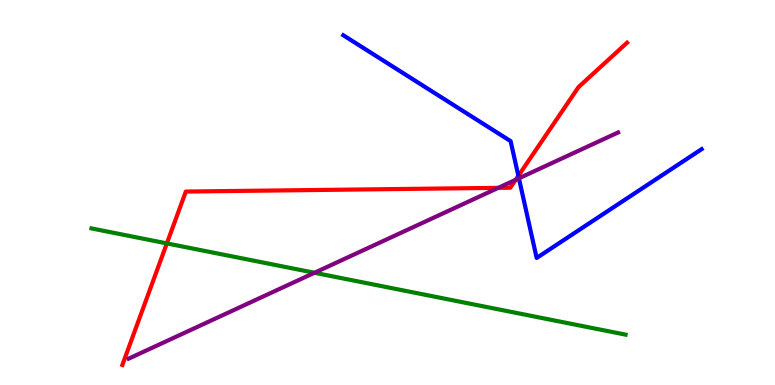[{'lines': ['blue', 'red'], 'intersections': [{'x': 6.69, 'y': 5.43}]}, {'lines': ['green', 'red'], 'intersections': [{'x': 2.15, 'y': 3.68}]}, {'lines': ['purple', 'red'], 'intersections': [{'x': 6.43, 'y': 5.12}, {'x': 6.65, 'y': 5.33}]}, {'lines': ['blue', 'green'], 'intersections': []}, {'lines': ['blue', 'purple'], 'intersections': [{'x': 6.7, 'y': 5.37}]}, {'lines': ['green', 'purple'], 'intersections': [{'x': 4.06, 'y': 2.92}]}]